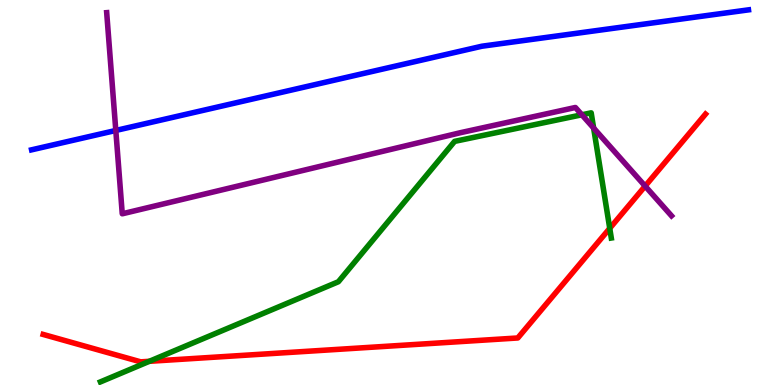[{'lines': ['blue', 'red'], 'intersections': []}, {'lines': ['green', 'red'], 'intersections': [{'x': 1.93, 'y': 0.616}, {'x': 7.87, 'y': 4.07}]}, {'lines': ['purple', 'red'], 'intersections': [{'x': 8.32, 'y': 5.17}]}, {'lines': ['blue', 'green'], 'intersections': []}, {'lines': ['blue', 'purple'], 'intersections': [{'x': 1.49, 'y': 6.61}]}, {'lines': ['green', 'purple'], 'intersections': [{'x': 7.51, 'y': 7.02}, {'x': 7.66, 'y': 6.67}]}]